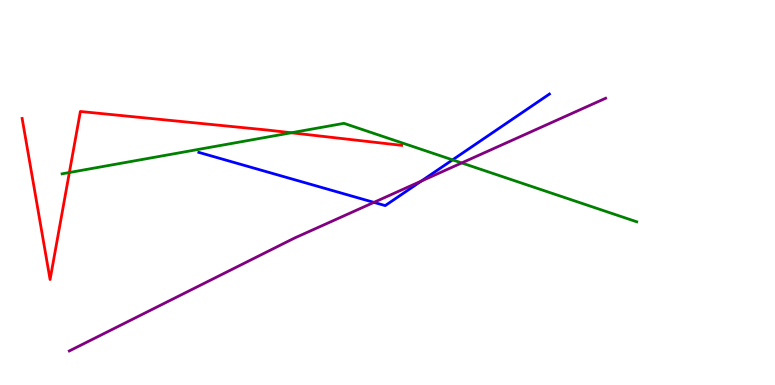[{'lines': ['blue', 'red'], 'intersections': []}, {'lines': ['green', 'red'], 'intersections': [{'x': 0.895, 'y': 5.52}, {'x': 3.76, 'y': 6.55}]}, {'lines': ['purple', 'red'], 'intersections': []}, {'lines': ['blue', 'green'], 'intersections': [{'x': 5.84, 'y': 5.85}]}, {'lines': ['blue', 'purple'], 'intersections': [{'x': 4.82, 'y': 4.74}, {'x': 5.44, 'y': 5.3}]}, {'lines': ['green', 'purple'], 'intersections': [{'x': 5.96, 'y': 5.77}]}]